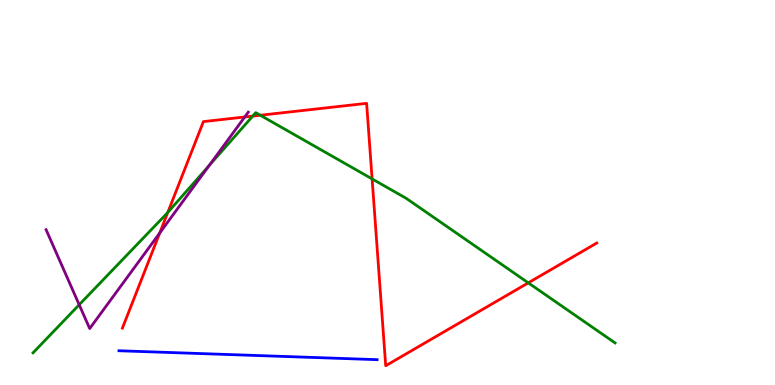[{'lines': ['blue', 'red'], 'intersections': []}, {'lines': ['green', 'red'], 'intersections': [{'x': 2.16, 'y': 4.48}, {'x': 3.26, 'y': 6.98}, {'x': 3.36, 'y': 7.01}, {'x': 4.8, 'y': 5.35}, {'x': 6.82, 'y': 2.65}]}, {'lines': ['purple', 'red'], 'intersections': [{'x': 2.06, 'y': 3.95}, {'x': 3.16, 'y': 6.96}]}, {'lines': ['blue', 'green'], 'intersections': []}, {'lines': ['blue', 'purple'], 'intersections': []}, {'lines': ['green', 'purple'], 'intersections': [{'x': 1.02, 'y': 2.08}, {'x': 2.7, 'y': 5.7}]}]